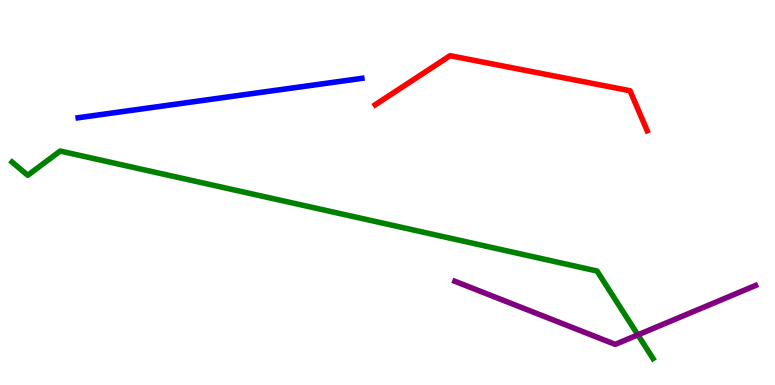[{'lines': ['blue', 'red'], 'intersections': []}, {'lines': ['green', 'red'], 'intersections': []}, {'lines': ['purple', 'red'], 'intersections': []}, {'lines': ['blue', 'green'], 'intersections': []}, {'lines': ['blue', 'purple'], 'intersections': []}, {'lines': ['green', 'purple'], 'intersections': [{'x': 8.23, 'y': 1.3}]}]